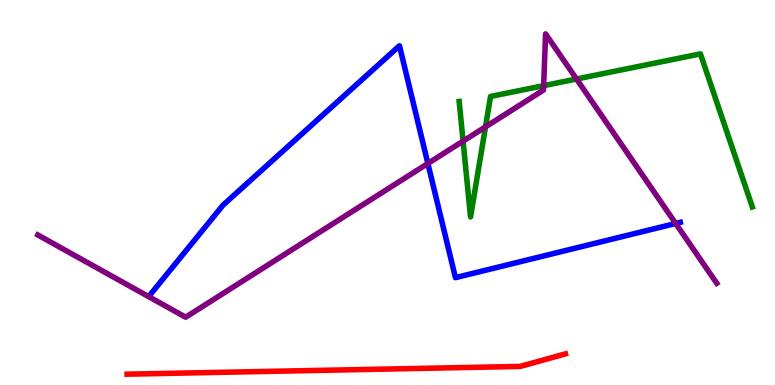[{'lines': ['blue', 'red'], 'intersections': []}, {'lines': ['green', 'red'], 'intersections': []}, {'lines': ['purple', 'red'], 'intersections': []}, {'lines': ['blue', 'green'], 'intersections': []}, {'lines': ['blue', 'purple'], 'intersections': [{'x': 5.52, 'y': 5.75}, {'x': 8.72, 'y': 4.2}]}, {'lines': ['green', 'purple'], 'intersections': [{'x': 5.98, 'y': 6.33}, {'x': 6.26, 'y': 6.7}, {'x': 7.01, 'y': 7.77}, {'x': 7.44, 'y': 7.95}]}]